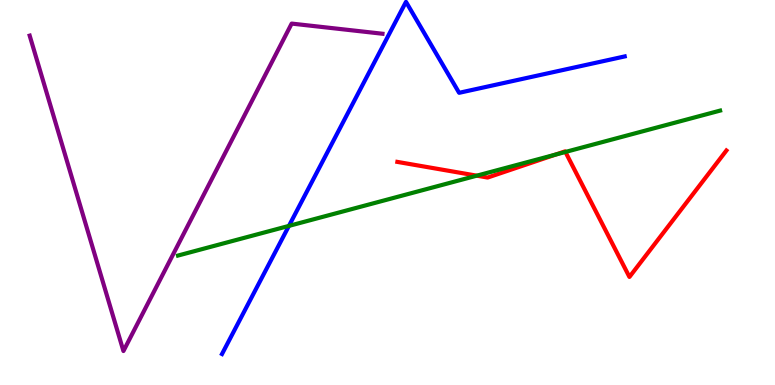[{'lines': ['blue', 'red'], 'intersections': []}, {'lines': ['green', 'red'], 'intersections': [{'x': 6.15, 'y': 5.44}, {'x': 7.17, 'y': 5.98}, {'x': 7.3, 'y': 6.05}]}, {'lines': ['purple', 'red'], 'intersections': []}, {'lines': ['blue', 'green'], 'intersections': [{'x': 3.73, 'y': 4.13}]}, {'lines': ['blue', 'purple'], 'intersections': []}, {'lines': ['green', 'purple'], 'intersections': []}]